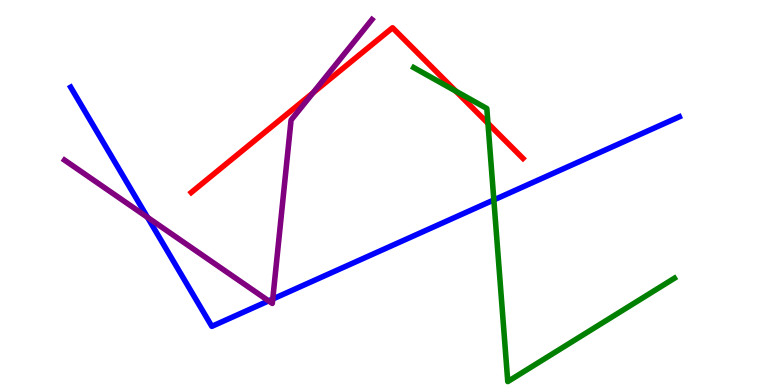[{'lines': ['blue', 'red'], 'intersections': []}, {'lines': ['green', 'red'], 'intersections': [{'x': 5.88, 'y': 7.63}, {'x': 6.3, 'y': 6.8}]}, {'lines': ['purple', 'red'], 'intersections': [{'x': 4.04, 'y': 7.59}]}, {'lines': ['blue', 'green'], 'intersections': [{'x': 6.37, 'y': 4.81}]}, {'lines': ['blue', 'purple'], 'intersections': [{'x': 1.9, 'y': 4.35}, {'x': 3.47, 'y': 2.18}, {'x': 3.52, 'y': 2.23}]}, {'lines': ['green', 'purple'], 'intersections': []}]